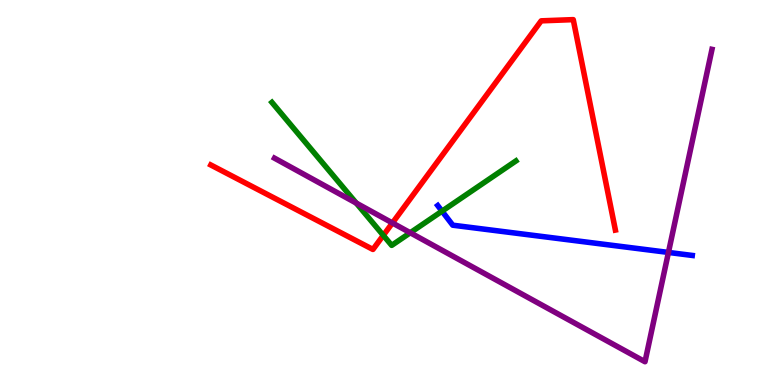[{'lines': ['blue', 'red'], 'intersections': []}, {'lines': ['green', 'red'], 'intersections': [{'x': 4.95, 'y': 3.89}]}, {'lines': ['purple', 'red'], 'intersections': [{'x': 5.06, 'y': 4.21}]}, {'lines': ['blue', 'green'], 'intersections': [{'x': 5.7, 'y': 4.52}]}, {'lines': ['blue', 'purple'], 'intersections': [{'x': 8.63, 'y': 3.44}]}, {'lines': ['green', 'purple'], 'intersections': [{'x': 4.6, 'y': 4.72}, {'x': 5.29, 'y': 3.95}]}]